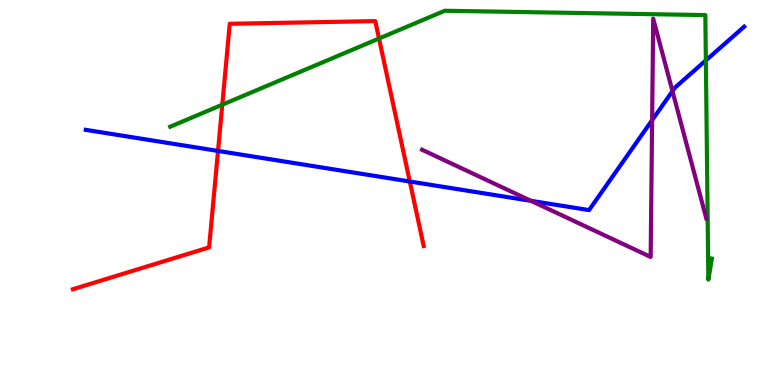[{'lines': ['blue', 'red'], 'intersections': [{'x': 2.81, 'y': 6.08}, {'x': 5.29, 'y': 5.29}]}, {'lines': ['green', 'red'], 'intersections': [{'x': 2.87, 'y': 7.28}, {'x': 4.89, 'y': 9.0}]}, {'lines': ['purple', 'red'], 'intersections': []}, {'lines': ['blue', 'green'], 'intersections': [{'x': 9.11, 'y': 8.43}]}, {'lines': ['blue', 'purple'], 'intersections': [{'x': 6.85, 'y': 4.78}, {'x': 8.41, 'y': 6.88}, {'x': 8.68, 'y': 7.63}]}, {'lines': ['green', 'purple'], 'intersections': []}]